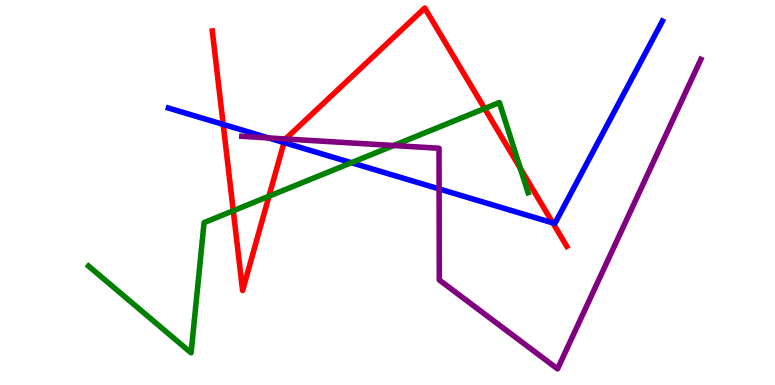[{'lines': ['blue', 'red'], 'intersections': [{'x': 2.88, 'y': 6.77}, {'x': 3.66, 'y': 6.3}, {'x': 7.13, 'y': 4.21}]}, {'lines': ['green', 'red'], 'intersections': [{'x': 3.01, 'y': 4.53}, {'x': 3.47, 'y': 4.9}, {'x': 6.25, 'y': 7.18}, {'x': 6.71, 'y': 5.62}]}, {'lines': ['purple', 'red'], 'intersections': [{'x': 3.68, 'y': 6.39}]}, {'lines': ['blue', 'green'], 'intersections': [{'x': 4.53, 'y': 5.77}]}, {'lines': ['blue', 'purple'], 'intersections': [{'x': 3.46, 'y': 6.42}, {'x': 5.67, 'y': 5.09}]}, {'lines': ['green', 'purple'], 'intersections': [{'x': 5.08, 'y': 6.22}]}]